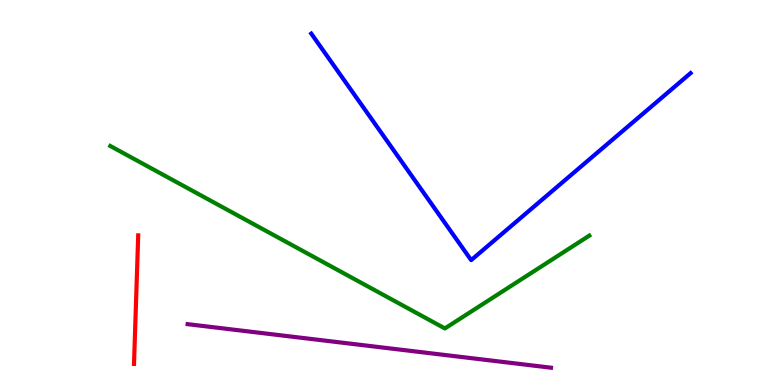[{'lines': ['blue', 'red'], 'intersections': []}, {'lines': ['green', 'red'], 'intersections': []}, {'lines': ['purple', 'red'], 'intersections': []}, {'lines': ['blue', 'green'], 'intersections': []}, {'lines': ['blue', 'purple'], 'intersections': []}, {'lines': ['green', 'purple'], 'intersections': []}]